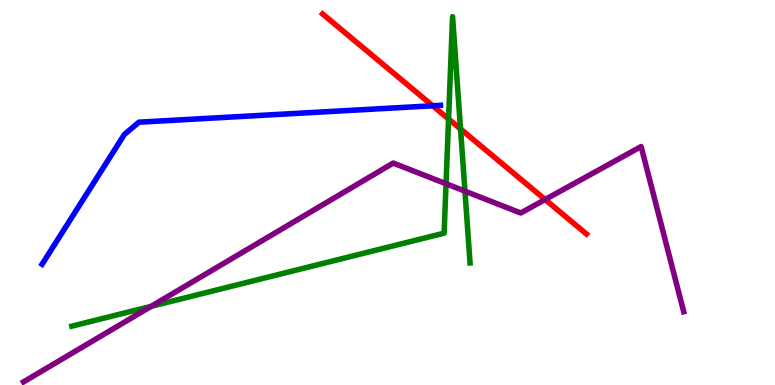[{'lines': ['blue', 'red'], 'intersections': [{'x': 5.58, 'y': 7.25}]}, {'lines': ['green', 'red'], 'intersections': [{'x': 5.79, 'y': 6.91}, {'x': 5.94, 'y': 6.65}]}, {'lines': ['purple', 'red'], 'intersections': [{'x': 7.03, 'y': 4.82}]}, {'lines': ['blue', 'green'], 'intersections': []}, {'lines': ['blue', 'purple'], 'intersections': []}, {'lines': ['green', 'purple'], 'intersections': [{'x': 1.95, 'y': 2.04}, {'x': 5.76, 'y': 5.23}, {'x': 6.0, 'y': 5.03}]}]